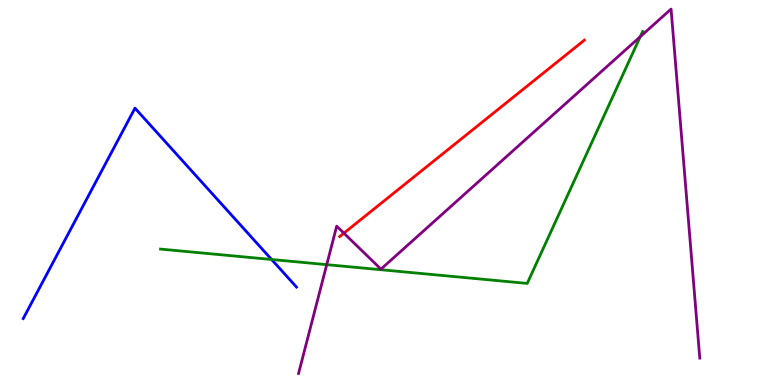[{'lines': ['blue', 'red'], 'intersections': []}, {'lines': ['green', 'red'], 'intersections': []}, {'lines': ['purple', 'red'], 'intersections': [{'x': 4.44, 'y': 3.94}]}, {'lines': ['blue', 'green'], 'intersections': [{'x': 3.5, 'y': 3.26}]}, {'lines': ['blue', 'purple'], 'intersections': []}, {'lines': ['green', 'purple'], 'intersections': [{'x': 4.22, 'y': 3.13}, {'x': 8.26, 'y': 9.05}]}]